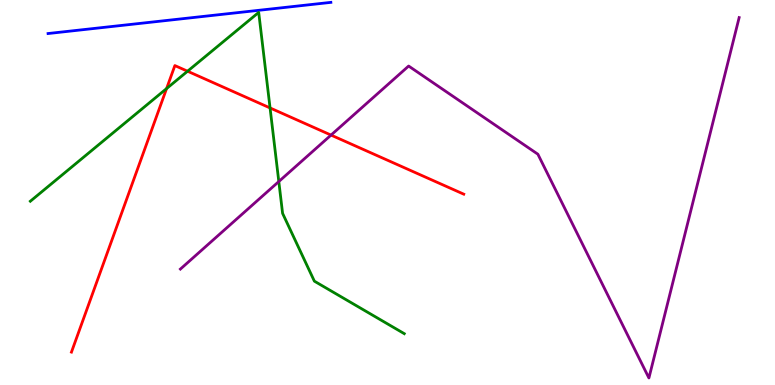[{'lines': ['blue', 'red'], 'intersections': []}, {'lines': ['green', 'red'], 'intersections': [{'x': 2.15, 'y': 7.7}, {'x': 2.42, 'y': 8.15}, {'x': 3.48, 'y': 7.2}]}, {'lines': ['purple', 'red'], 'intersections': [{'x': 4.27, 'y': 6.49}]}, {'lines': ['blue', 'green'], 'intersections': []}, {'lines': ['blue', 'purple'], 'intersections': []}, {'lines': ['green', 'purple'], 'intersections': [{'x': 3.6, 'y': 5.28}]}]